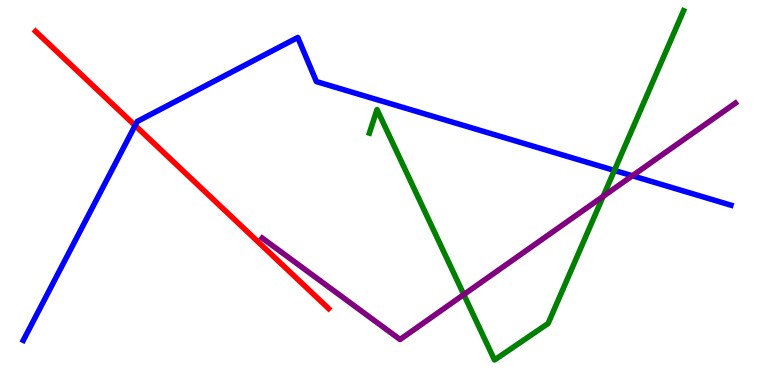[{'lines': ['blue', 'red'], 'intersections': [{'x': 1.74, 'y': 6.74}]}, {'lines': ['green', 'red'], 'intersections': []}, {'lines': ['purple', 'red'], 'intersections': []}, {'lines': ['blue', 'green'], 'intersections': [{'x': 7.93, 'y': 5.57}]}, {'lines': ['blue', 'purple'], 'intersections': [{'x': 8.16, 'y': 5.43}]}, {'lines': ['green', 'purple'], 'intersections': [{'x': 5.98, 'y': 2.35}, {'x': 7.78, 'y': 4.9}]}]